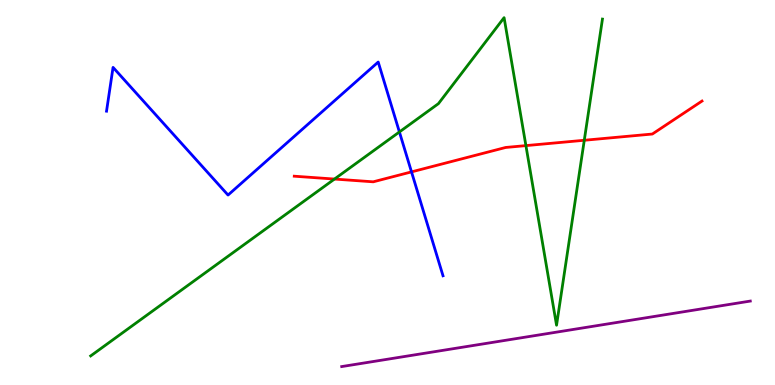[{'lines': ['blue', 'red'], 'intersections': [{'x': 5.31, 'y': 5.54}]}, {'lines': ['green', 'red'], 'intersections': [{'x': 4.32, 'y': 5.35}, {'x': 6.79, 'y': 6.22}, {'x': 7.54, 'y': 6.36}]}, {'lines': ['purple', 'red'], 'intersections': []}, {'lines': ['blue', 'green'], 'intersections': [{'x': 5.15, 'y': 6.57}]}, {'lines': ['blue', 'purple'], 'intersections': []}, {'lines': ['green', 'purple'], 'intersections': []}]